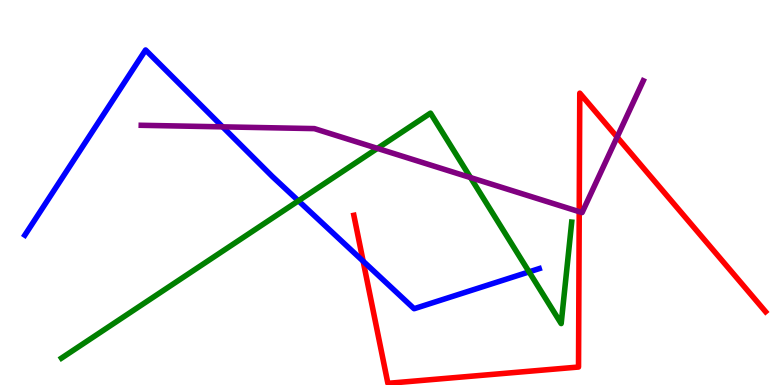[{'lines': ['blue', 'red'], 'intersections': [{'x': 4.69, 'y': 3.22}]}, {'lines': ['green', 'red'], 'intersections': []}, {'lines': ['purple', 'red'], 'intersections': [{'x': 7.47, 'y': 4.5}, {'x': 7.96, 'y': 6.44}]}, {'lines': ['blue', 'green'], 'intersections': [{'x': 3.85, 'y': 4.78}, {'x': 6.83, 'y': 2.94}]}, {'lines': ['blue', 'purple'], 'intersections': [{'x': 2.87, 'y': 6.71}]}, {'lines': ['green', 'purple'], 'intersections': [{'x': 4.87, 'y': 6.15}, {'x': 6.07, 'y': 5.39}]}]